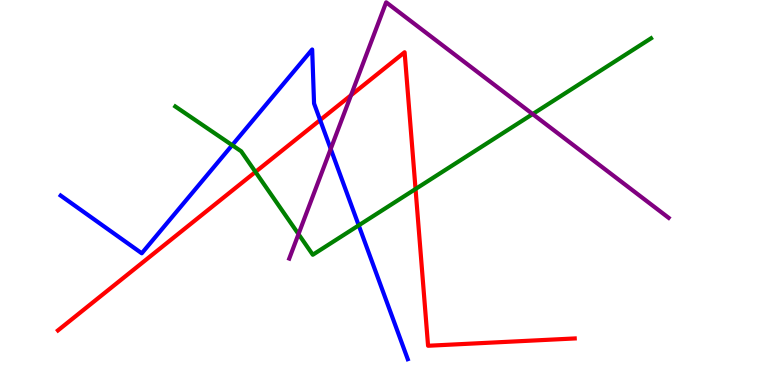[{'lines': ['blue', 'red'], 'intersections': [{'x': 4.13, 'y': 6.88}]}, {'lines': ['green', 'red'], 'intersections': [{'x': 3.3, 'y': 5.53}, {'x': 5.36, 'y': 5.09}]}, {'lines': ['purple', 'red'], 'intersections': [{'x': 4.53, 'y': 7.53}]}, {'lines': ['blue', 'green'], 'intersections': [{'x': 3.0, 'y': 6.23}, {'x': 4.63, 'y': 4.15}]}, {'lines': ['blue', 'purple'], 'intersections': [{'x': 4.27, 'y': 6.13}]}, {'lines': ['green', 'purple'], 'intersections': [{'x': 3.85, 'y': 3.92}, {'x': 6.87, 'y': 7.04}]}]